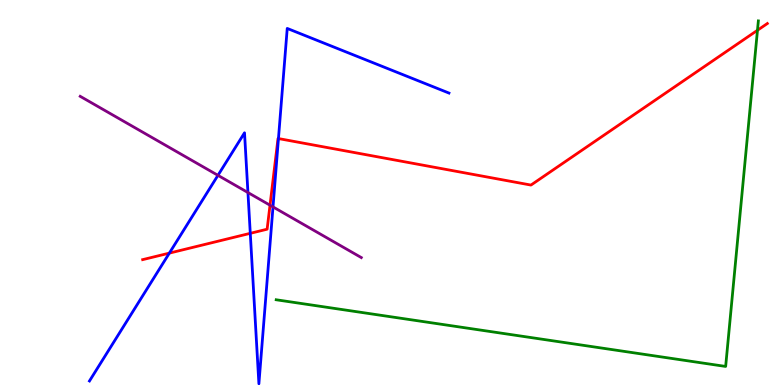[{'lines': ['blue', 'red'], 'intersections': [{'x': 2.19, 'y': 3.43}, {'x': 3.23, 'y': 3.94}, {'x': 3.59, 'y': 6.4}]}, {'lines': ['green', 'red'], 'intersections': [{'x': 9.77, 'y': 9.21}]}, {'lines': ['purple', 'red'], 'intersections': [{'x': 3.48, 'y': 4.67}]}, {'lines': ['blue', 'green'], 'intersections': []}, {'lines': ['blue', 'purple'], 'intersections': [{'x': 2.81, 'y': 5.45}, {'x': 3.2, 'y': 5.0}, {'x': 3.52, 'y': 4.63}]}, {'lines': ['green', 'purple'], 'intersections': []}]